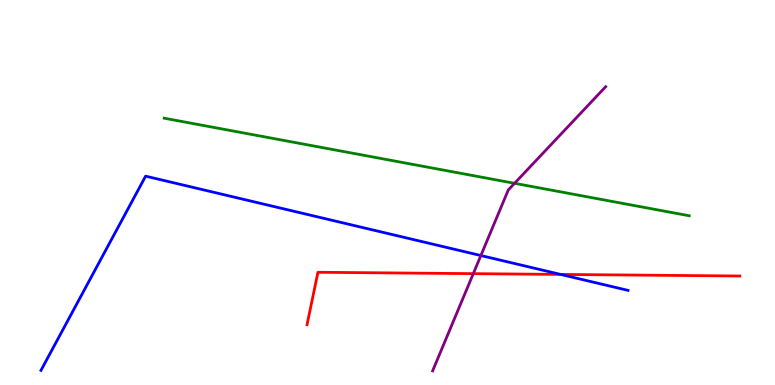[{'lines': ['blue', 'red'], 'intersections': [{'x': 7.23, 'y': 2.87}]}, {'lines': ['green', 'red'], 'intersections': []}, {'lines': ['purple', 'red'], 'intersections': [{'x': 6.11, 'y': 2.89}]}, {'lines': ['blue', 'green'], 'intersections': []}, {'lines': ['blue', 'purple'], 'intersections': [{'x': 6.2, 'y': 3.36}]}, {'lines': ['green', 'purple'], 'intersections': [{'x': 6.64, 'y': 5.24}]}]